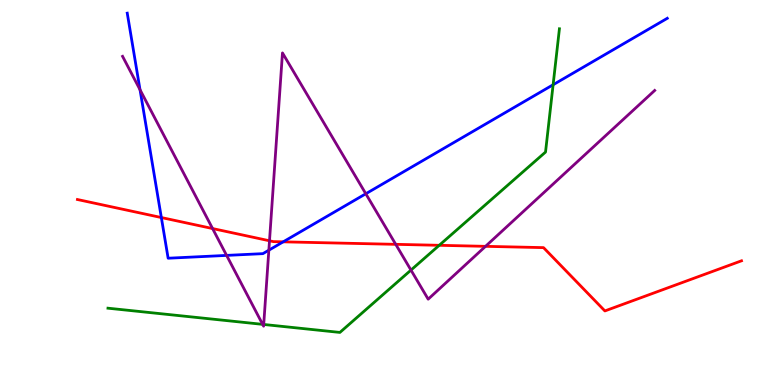[{'lines': ['blue', 'red'], 'intersections': [{'x': 2.08, 'y': 4.35}, {'x': 3.65, 'y': 3.72}]}, {'lines': ['green', 'red'], 'intersections': [{'x': 5.67, 'y': 3.63}]}, {'lines': ['purple', 'red'], 'intersections': [{'x': 2.74, 'y': 4.06}, {'x': 3.48, 'y': 3.75}, {'x': 5.11, 'y': 3.65}, {'x': 6.26, 'y': 3.6}]}, {'lines': ['blue', 'green'], 'intersections': [{'x': 7.14, 'y': 7.8}]}, {'lines': ['blue', 'purple'], 'intersections': [{'x': 1.81, 'y': 7.67}, {'x': 2.92, 'y': 3.37}, {'x': 3.47, 'y': 3.5}, {'x': 4.72, 'y': 4.97}]}, {'lines': ['green', 'purple'], 'intersections': [{'x': 3.39, 'y': 1.58}, {'x': 3.4, 'y': 1.57}, {'x': 5.3, 'y': 2.98}]}]